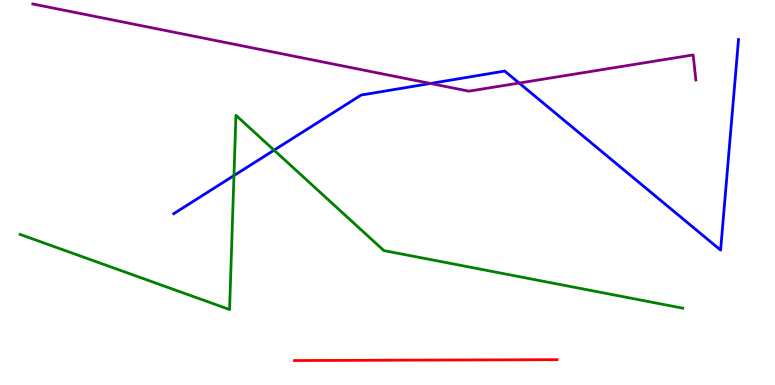[{'lines': ['blue', 'red'], 'intersections': []}, {'lines': ['green', 'red'], 'intersections': []}, {'lines': ['purple', 'red'], 'intersections': []}, {'lines': ['blue', 'green'], 'intersections': [{'x': 3.02, 'y': 5.44}, {'x': 3.54, 'y': 6.1}]}, {'lines': ['blue', 'purple'], 'intersections': [{'x': 5.55, 'y': 7.83}, {'x': 6.7, 'y': 7.84}]}, {'lines': ['green', 'purple'], 'intersections': []}]